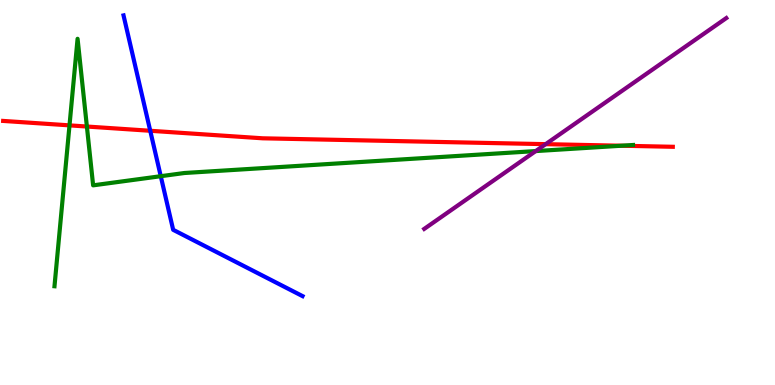[{'lines': ['blue', 'red'], 'intersections': [{'x': 1.94, 'y': 6.6}]}, {'lines': ['green', 'red'], 'intersections': [{'x': 0.897, 'y': 6.74}, {'x': 1.12, 'y': 6.71}, {'x': 8.02, 'y': 6.21}]}, {'lines': ['purple', 'red'], 'intersections': [{'x': 7.04, 'y': 6.26}]}, {'lines': ['blue', 'green'], 'intersections': [{'x': 2.07, 'y': 5.42}]}, {'lines': ['blue', 'purple'], 'intersections': []}, {'lines': ['green', 'purple'], 'intersections': [{'x': 6.91, 'y': 6.08}]}]